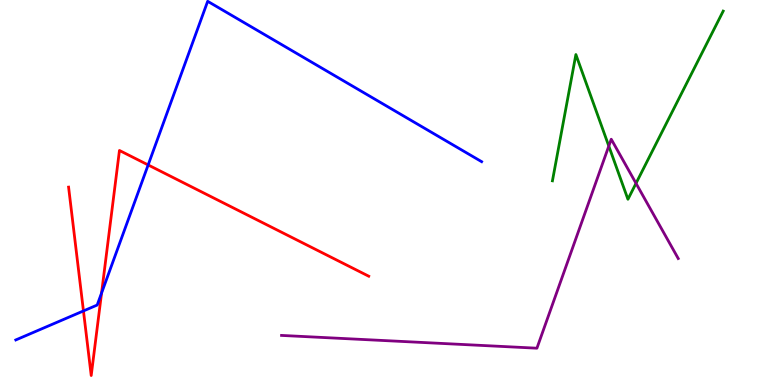[{'lines': ['blue', 'red'], 'intersections': [{'x': 1.08, 'y': 1.92}, {'x': 1.31, 'y': 2.39}, {'x': 1.91, 'y': 5.72}]}, {'lines': ['green', 'red'], 'intersections': []}, {'lines': ['purple', 'red'], 'intersections': []}, {'lines': ['blue', 'green'], 'intersections': []}, {'lines': ['blue', 'purple'], 'intersections': []}, {'lines': ['green', 'purple'], 'intersections': [{'x': 7.86, 'y': 6.21}, {'x': 8.21, 'y': 5.24}]}]